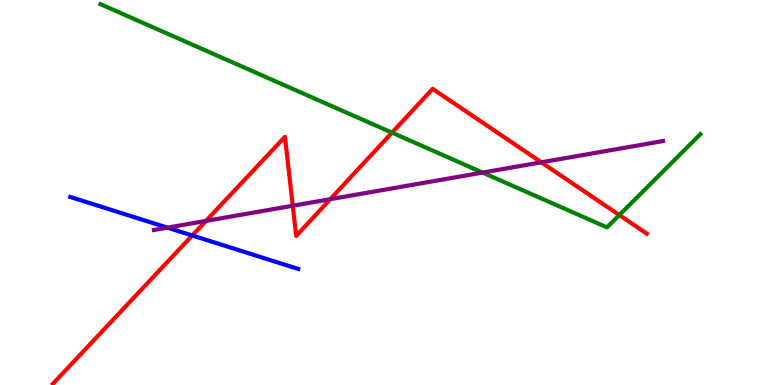[{'lines': ['blue', 'red'], 'intersections': [{'x': 2.48, 'y': 3.88}]}, {'lines': ['green', 'red'], 'intersections': [{'x': 5.06, 'y': 6.55}, {'x': 7.99, 'y': 4.41}]}, {'lines': ['purple', 'red'], 'intersections': [{'x': 2.66, 'y': 4.26}, {'x': 3.78, 'y': 4.66}, {'x': 4.26, 'y': 4.83}, {'x': 6.98, 'y': 5.78}]}, {'lines': ['blue', 'green'], 'intersections': []}, {'lines': ['blue', 'purple'], 'intersections': [{'x': 2.16, 'y': 4.09}]}, {'lines': ['green', 'purple'], 'intersections': [{'x': 6.23, 'y': 5.52}]}]